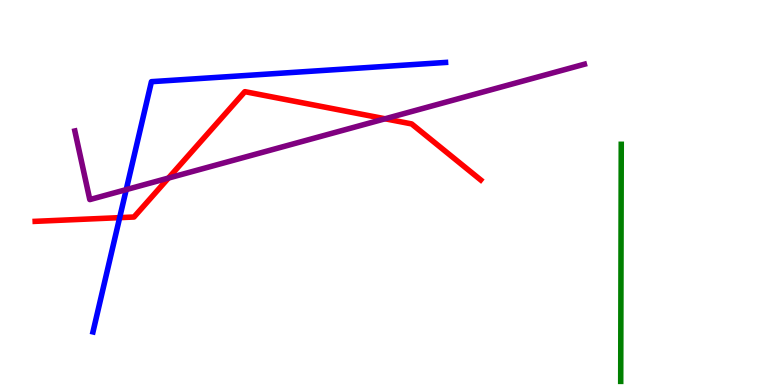[{'lines': ['blue', 'red'], 'intersections': [{'x': 1.54, 'y': 4.35}]}, {'lines': ['green', 'red'], 'intersections': []}, {'lines': ['purple', 'red'], 'intersections': [{'x': 2.17, 'y': 5.37}, {'x': 4.97, 'y': 6.91}]}, {'lines': ['blue', 'green'], 'intersections': []}, {'lines': ['blue', 'purple'], 'intersections': [{'x': 1.63, 'y': 5.07}]}, {'lines': ['green', 'purple'], 'intersections': []}]